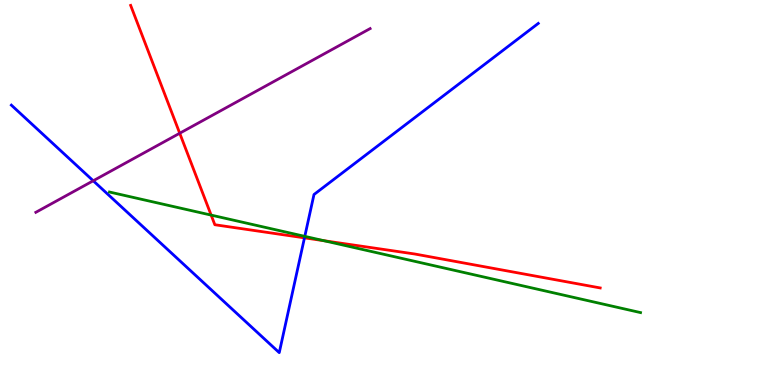[{'lines': ['blue', 'red'], 'intersections': [{'x': 3.93, 'y': 3.82}]}, {'lines': ['green', 'red'], 'intersections': [{'x': 2.72, 'y': 4.41}, {'x': 4.18, 'y': 3.75}]}, {'lines': ['purple', 'red'], 'intersections': [{'x': 2.32, 'y': 6.54}]}, {'lines': ['blue', 'green'], 'intersections': [{'x': 3.93, 'y': 3.86}]}, {'lines': ['blue', 'purple'], 'intersections': [{'x': 1.2, 'y': 5.3}]}, {'lines': ['green', 'purple'], 'intersections': []}]